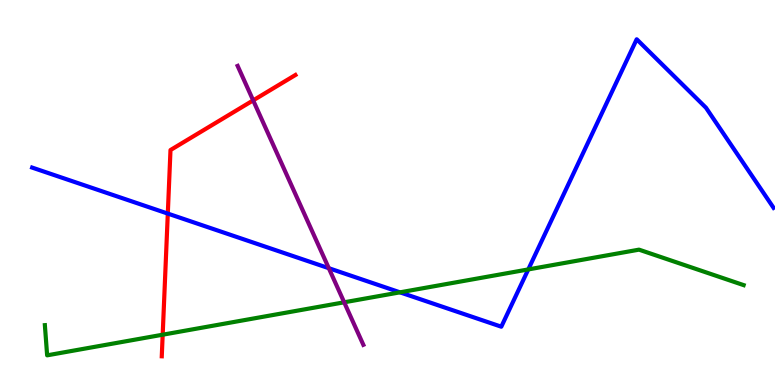[{'lines': ['blue', 'red'], 'intersections': [{'x': 2.17, 'y': 4.45}]}, {'lines': ['green', 'red'], 'intersections': [{'x': 2.1, 'y': 1.31}]}, {'lines': ['purple', 'red'], 'intersections': [{'x': 3.27, 'y': 7.39}]}, {'lines': ['blue', 'green'], 'intersections': [{'x': 5.16, 'y': 2.41}, {'x': 6.82, 'y': 3.0}]}, {'lines': ['blue', 'purple'], 'intersections': [{'x': 4.24, 'y': 3.03}]}, {'lines': ['green', 'purple'], 'intersections': [{'x': 4.44, 'y': 2.15}]}]